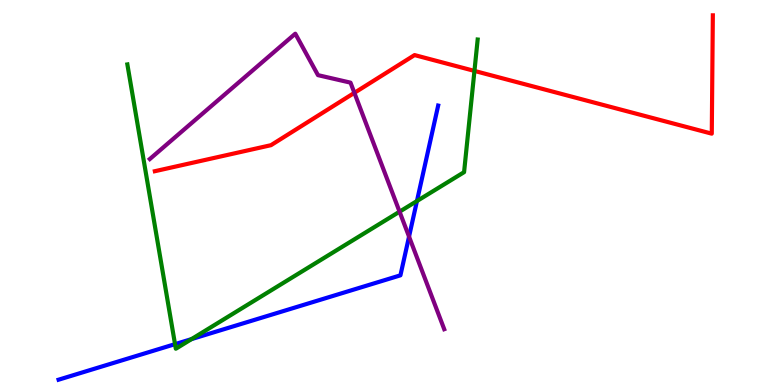[{'lines': ['blue', 'red'], 'intersections': []}, {'lines': ['green', 'red'], 'intersections': [{'x': 6.12, 'y': 8.16}]}, {'lines': ['purple', 'red'], 'intersections': [{'x': 4.57, 'y': 7.59}]}, {'lines': ['blue', 'green'], 'intersections': [{'x': 2.26, 'y': 1.06}, {'x': 2.47, 'y': 1.19}, {'x': 5.38, 'y': 4.78}]}, {'lines': ['blue', 'purple'], 'intersections': [{'x': 5.28, 'y': 3.85}]}, {'lines': ['green', 'purple'], 'intersections': [{'x': 5.16, 'y': 4.5}]}]